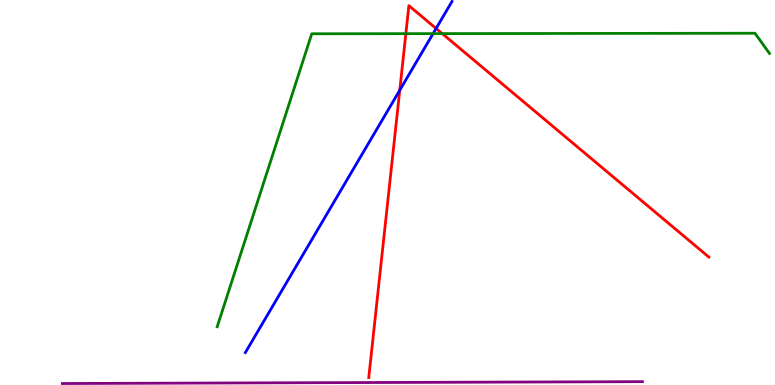[{'lines': ['blue', 'red'], 'intersections': [{'x': 5.16, 'y': 7.66}, {'x': 5.63, 'y': 9.26}]}, {'lines': ['green', 'red'], 'intersections': [{'x': 5.24, 'y': 9.13}, {'x': 5.71, 'y': 9.13}]}, {'lines': ['purple', 'red'], 'intersections': []}, {'lines': ['blue', 'green'], 'intersections': [{'x': 5.59, 'y': 9.13}]}, {'lines': ['blue', 'purple'], 'intersections': []}, {'lines': ['green', 'purple'], 'intersections': []}]